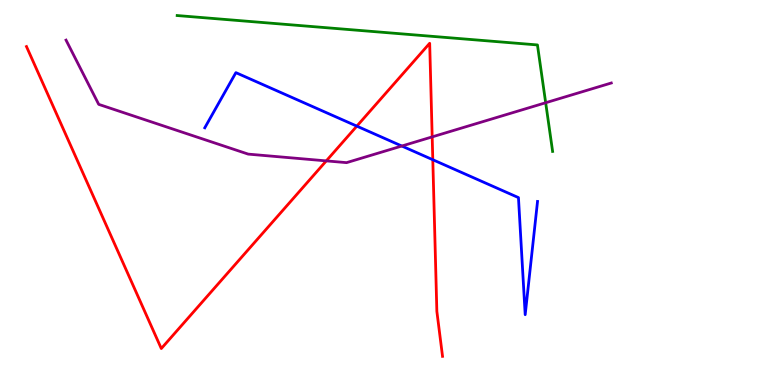[{'lines': ['blue', 'red'], 'intersections': [{'x': 4.6, 'y': 6.72}, {'x': 5.58, 'y': 5.85}]}, {'lines': ['green', 'red'], 'intersections': []}, {'lines': ['purple', 'red'], 'intersections': [{'x': 4.21, 'y': 5.82}, {'x': 5.58, 'y': 6.44}]}, {'lines': ['blue', 'green'], 'intersections': []}, {'lines': ['blue', 'purple'], 'intersections': [{'x': 5.18, 'y': 6.21}]}, {'lines': ['green', 'purple'], 'intersections': [{'x': 7.04, 'y': 7.33}]}]